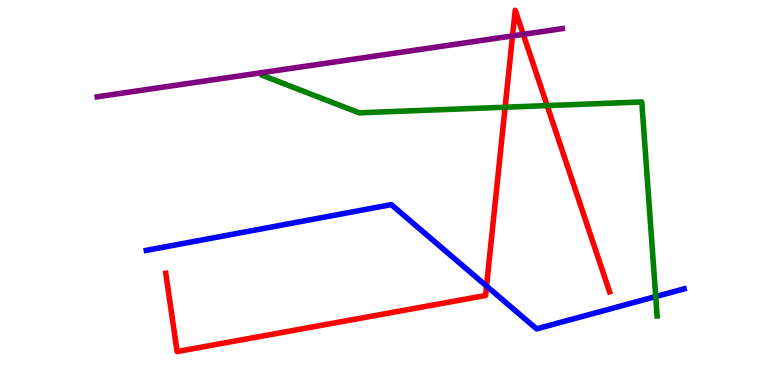[{'lines': ['blue', 'red'], 'intersections': [{'x': 6.28, 'y': 2.57}]}, {'lines': ['green', 'red'], 'intersections': [{'x': 6.52, 'y': 7.22}, {'x': 7.06, 'y': 7.26}]}, {'lines': ['purple', 'red'], 'intersections': [{'x': 6.61, 'y': 9.07}, {'x': 6.75, 'y': 9.11}]}, {'lines': ['blue', 'green'], 'intersections': [{'x': 8.46, 'y': 2.3}]}, {'lines': ['blue', 'purple'], 'intersections': []}, {'lines': ['green', 'purple'], 'intersections': []}]